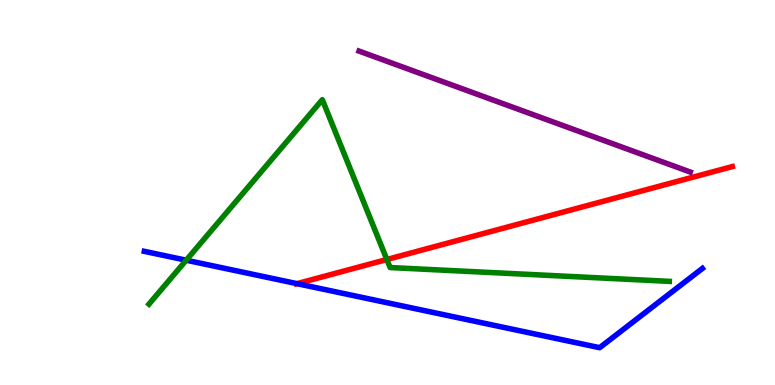[{'lines': ['blue', 'red'], 'intersections': [{'x': 3.83, 'y': 2.63}]}, {'lines': ['green', 'red'], 'intersections': [{'x': 4.99, 'y': 3.26}]}, {'lines': ['purple', 'red'], 'intersections': []}, {'lines': ['blue', 'green'], 'intersections': [{'x': 2.4, 'y': 3.24}]}, {'lines': ['blue', 'purple'], 'intersections': []}, {'lines': ['green', 'purple'], 'intersections': []}]